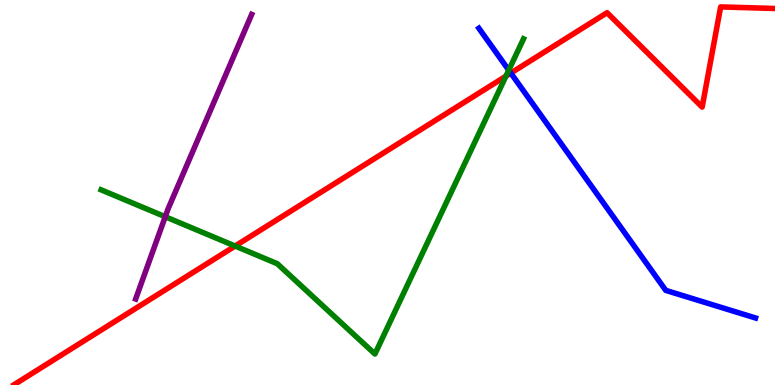[{'lines': ['blue', 'red'], 'intersections': [{'x': 6.59, 'y': 8.1}]}, {'lines': ['green', 'red'], 'intersections': [{'x': 3.03, 'y': 3.61}, {'x': 6.53, 'y': 8.02}]}, {'lines': ['purple', 'red'], 'intersections': []}, {'lines': ['blue', 'green'], 'intersections': [{'x': 6.56, 'y': 8.18}]}, {'lines': ['blue', 'purple'], 'intersections': []}, {'lines': ['green', 'purple'], 'intersections': [{'x': 2.13, 'y': 4.37}]}]